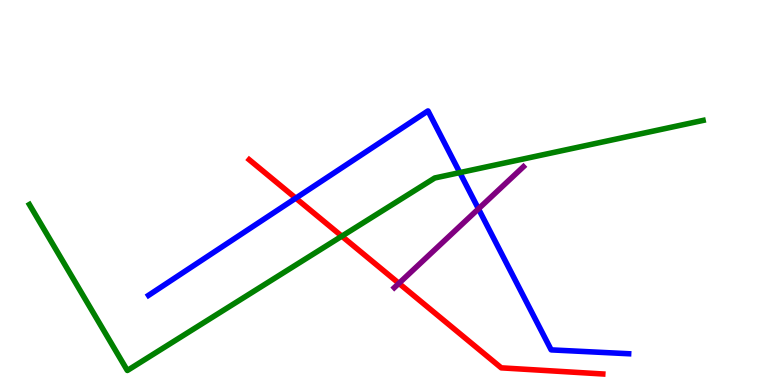[{'lines': ['blue', 'red'], 'intersections': [{'x': 3.82, 'y': 4.85}]}, {'lines': ['green', 'red'], 'intersections': [{'x': 4.41, 'y': 3.87}]}, {'lines': ['purple', 'red'], 'intersections': [{'x': 5.15, 'y': 2.64}]}, {'lines': ['blue', 'green'], 'intersections': [{'x': 5.93, 'y': 5.52}]}, {'lines': ['blue', 'purple'], 'intersections': [{'x': 6.17, 'y': 4.58}]}, {'lines': ['green', 'purple'], 'intersections': []}]